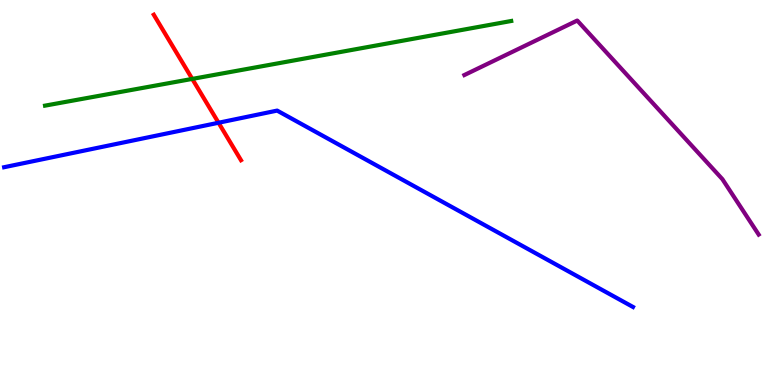[{'lines': ['blue', 'red'], 'intersections': [{'x': 2.82, 'y': 6.81}]}, {'lines': ['green', 'red'], 'intersections': [{'x': 2.48, 'y': 7.95}]}, {'lines': ['purple', 'red'], 'intersections': []}, {'lines': ['blue', 'green'], 'intersections': []}, {'lines': ['blue', 'purple'], 'intersections': []}, {'lines': ['green', 'purple'], 'intersections': []}]